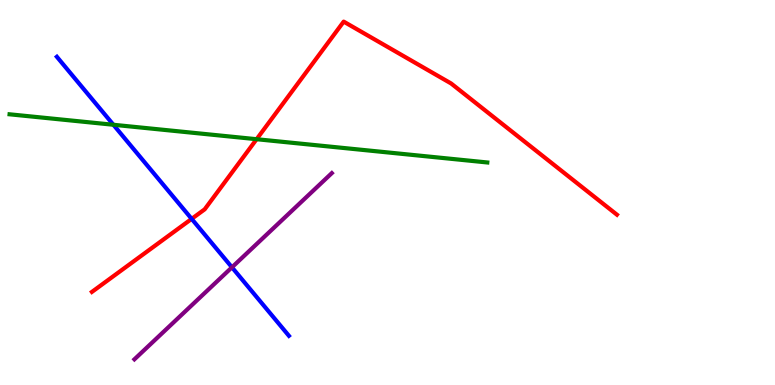[{'lines': ['blue', 'red'], 'intersections': [{'x': 2.47, 'y': 4.32}]}, {'lines': ['green', 'red'], 'intersections': [{'x': 3.31, 'y': 6.38}]}, {'lines': ['purple', 'red'], 'intersections': []}, {'lines': ['blue', 'green'], 'intersections': [{'x': 1.46, 'y': 6.76}]}, {'lines': ['blue', 'purple'], 'intersections': [{'x': 2.99, 'y': 3.06}]}, {'lines': ['green', 'purple'], 'intersections': []}]